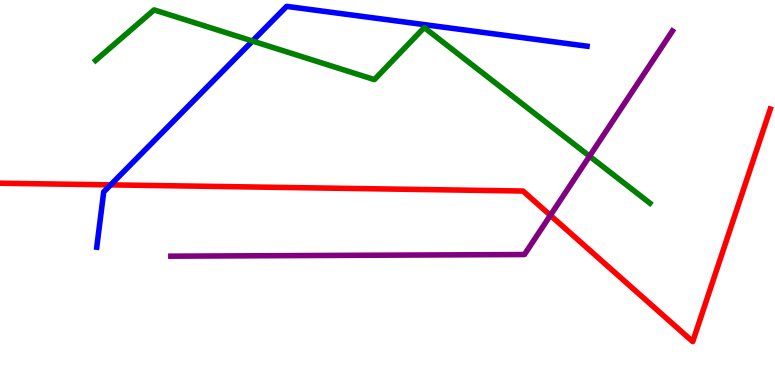[{'lines': ['blue', 'red'], 'intersections': [{'x': 1.43, 'y': 5.2}]}, {'lines': ['green', 'red'], 'intersections': []}, {'lines': ['purple', 'red'], 'intersections': [{'x': 7.1, 'y': 4.41}]}, {'lines': ['blue', 'green'], 'intersections': [{'x': 3.26, 'y': 8.93}]}, {'lines': ['blue', 'purple'], 'intersections': []}, {'lines': ['green', 'purple'], 'intersections': [{'x': 7.61, 'y': 5.94}]}]